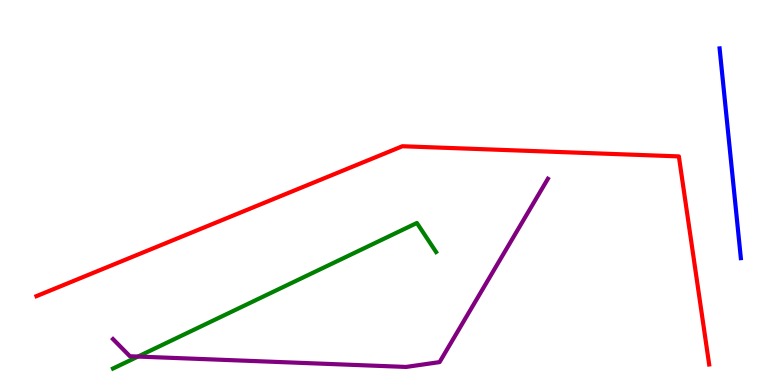[{'lines': ['blue', 'red'], 'intersections': []}, {'lines': ['green', 'red'], 'intersections': []}, {'lines': ['purple', 'red'], 'intersections': []}, {'lines': ['blue', 'green'], 'intersections': []}, {'lines': ['blue', 'purple'], 'intersections': []}, {'lines': ['green', 'purple'], 'intersections': [{'x': 1.78, 'y': 0.739}]}]